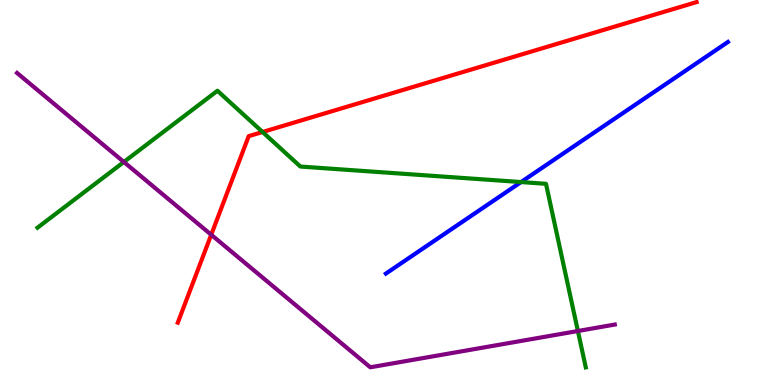[{'lines': ['blue', 'red'], 'intersections': []}, {'lines': ['green', 'red'], 'intersections': [{'x': 3.39, 'y': 6.57}]}, {'lines': ['purple', 'red'], 'intersections': [{'x': 2.73, 'y': 3.9}]}, {'lines': ['blue', 'green'], 'intersections': [{'x': 6.72, 'y': 5.27}]}, {'lines': ['blue', 'purple'], 'intersections': []}, {'lines': ['green', 'purple'], 'intersections': [{'x': 1.6, 'y': 5.79}, {'x': 7.46, 'y': 1.4}]}]